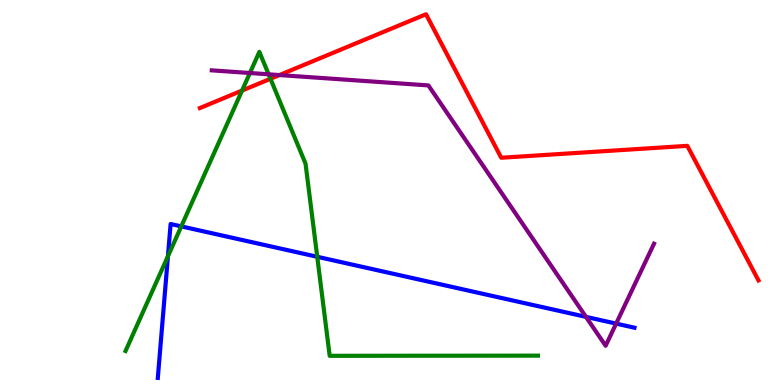[{'lines': ['blue', 'red'], 'intersections': []}, {'lines': ['green', 'red'], 'intersections': [{'x': 3.12, 'y': 7.65}, {'x': 3.49, 'y': 7.95}]}, {'lines': ['purple', 'red'], 'intersections': [{'x': 3.61, 'y': 8.05}]}, {'lines': ['blue', 'green'], 'intersections': [{'x': 2.17, 'y': 3.35}, {'x': 2.34, 'y': 4.12}, {'x': 4.09, 'y': 3.33}]}, {'lines': ['blue', 'purple'], 'intersections': [{'x': 7.56, 'y': 1.77}, {'x': 7.95, 'y': 1.59}]}, {'lines': ['green', 'purple'], 'intersections': [{'x': 3.22, 'y': 8.1}, {'x': 3.47, 'y': 8.07}]}]